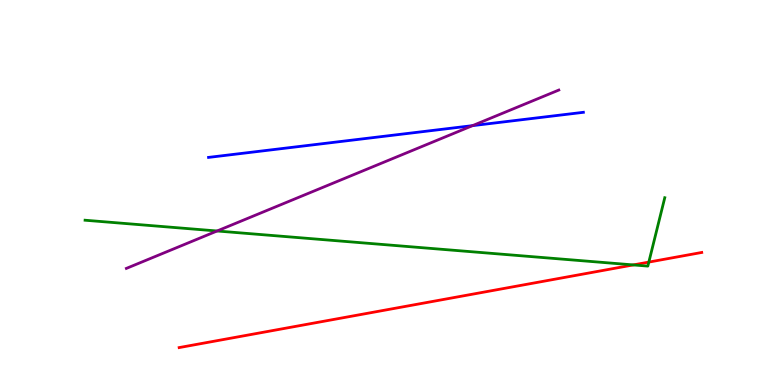[{'lines': ['blue', 'red'], 'intersections': []}, {'lines': ['green', 'red'], 'intersections': [{'x': 8.17, 'y': 3.12}, {'x': 8.37, 'y': 3.19}]}, {'lines': ['purple', 'red'], 'intersections': []}, {'lines': ['blue', 'green'], 'intersections': []}, {'lines': ['blue', 'purple'], 'intersections': [{'x': 6.1, 'y': 6.74}]}, {'lines': ['green', 'purple'], 'intersections': [{'x': 2.8, 'y': 4.0}]}]